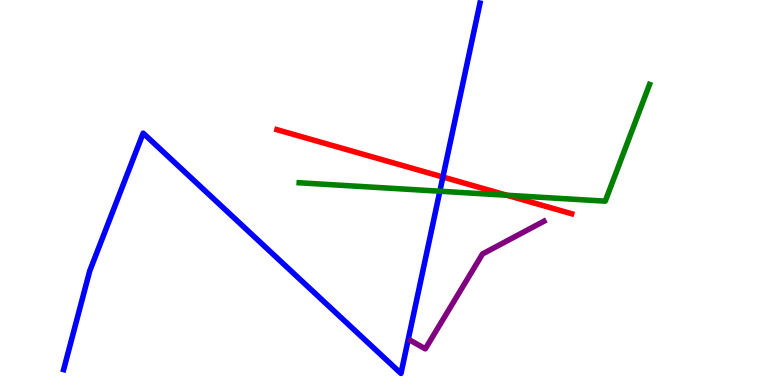[{'lines': ['blue', 'red'], 'intersections': [{'x': 5.71, 'y': 5.4}]}, {'lines': ['green', 'red'], 'intersections': [{'x': 6.54, 'y': 4.93}]}, {'lines': ['purple', 'red'], 'intersections': []}, {'lines': ['blue', 'green'], 'intersections': [{'x': 5.68, 'y': 5.03}]}, {'lines': ['blue', 'purple'], 'intersections': []}, {'lines': ['green', 'purple'], 'intersections': []}]